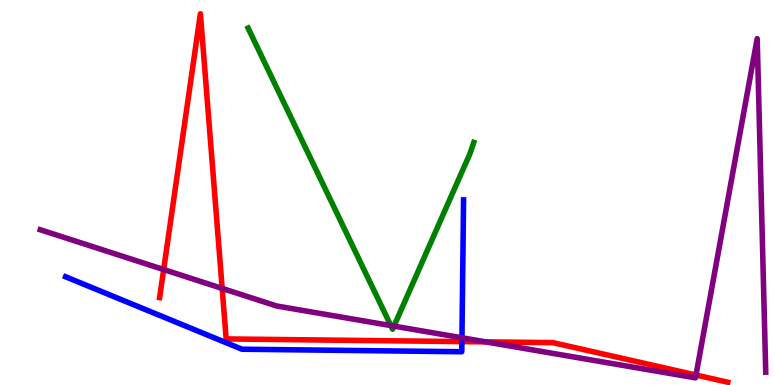[{'lines': ['blue', 'red'], 'intersections': [{'x': 5.96, 'y': 1.13}]}, {'lines': ['green', 'red'], 'intersections': []}, {'lines': ['purple', 'red'], 'intersections': [{'x': 2.11, 'y': 3.0}, {'x': 2.87, 'y': 2.51}, {'x': 6.27, 'y': 1.12}, {'x': 8.98, 'y': 0.259}]}, {'lines': ['blue', 'green'], 'intersections': []}, {'lines': ['blue', 'purple'], 'intersections': [{'x': 5.96, 'y': 1.23}]}, {'lines': ['green', 'purple'], 'intersections': [{'x': 5.04, 'y': 1.54}, {'x': 5.08, 'y': 1.53}]}]